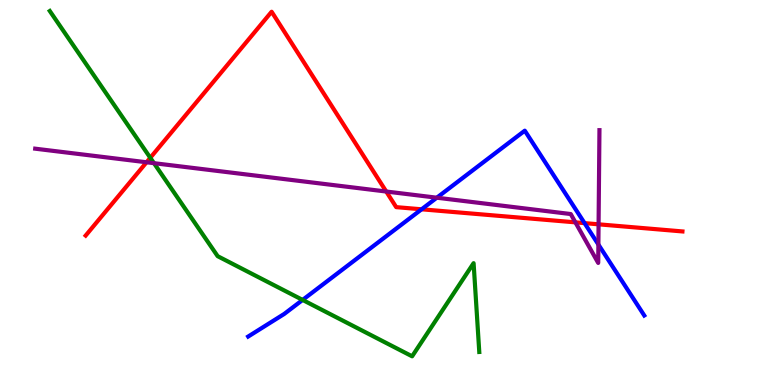[{'lines': ['blue', 'red'], 'intersections': [{'x': 5.44, 'y': 4.56}, {'x': 7.54, 'y': 4.2}]}, {'lines': ['green', 'red'], 'intersections': [{'x': 1.94, 'y': 5.9}]}, {'lines': ['purple', 'red'], 'intersections': [{'x': 1.89, 'y': 5.79}, {'x': 4.98, 'y': 5.03}, {'x': 7.42, 'y': 4.22}, {'x': 7.72, 'y': 4.17}]}, {'lines': ['blue', 'green'], 'intersections': [{'x': 3.9, 'y': 2.21}]}, {'lines': ['blue', 'purple'], 'intersections': [{'x': 5.64, 'y': 4.86}, {'x': 7.72, 'y': 3.65}]}, {'lines': ['green', 'purple'], 'intersections': [{'x': 1.99, 'y': 5.76}]}]